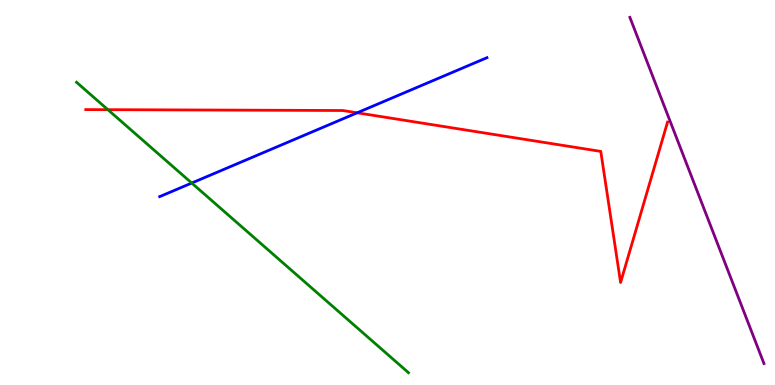[{'lines': ['blue', 'red'], 'intersections': [{'x': 4.61, 'y': 7.07}]}, {'lines': ['green', 'red'], 'intersections': [{'x': 1.39, 'y': 7.15}]}, {'lines': ['purple', 'red'], 'intersections': []}, {'lines': ['blue', 'green'], 'intersections': [{'x': 2.47, 'y': 5.25}]}, {'lines': ['blue', 'purple'], 'intersections': []}, {'lines': ['green', 'purple'], 'intersections': []}]